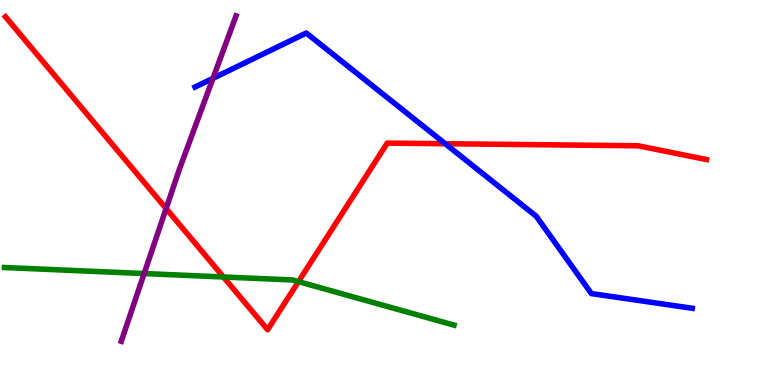[{'lines': ['blue', 'red'], 'intersections': [{'x': 5.74, 'y': 6.27}]}, {'lines': ['green', 'red'], 'intersections': [{'x': 2.88, 'y': 2.81}, {'x': 3.85, 'y': 2.68}]}, {'lines': ['purple', 'red'], 'intersections': [{'x': 2.14, 'y': 4.58}]}, {'lines': ['blue', 'green'], 'intersections': []}, {'lines': ['blue', 'purple'], 'intersections': [{'x': 2.75, 'y': 7.97}]}, {'lines': ['green', 'purple'], 'intersections': [{'x': 1.86, 'y': 2.89}]}]